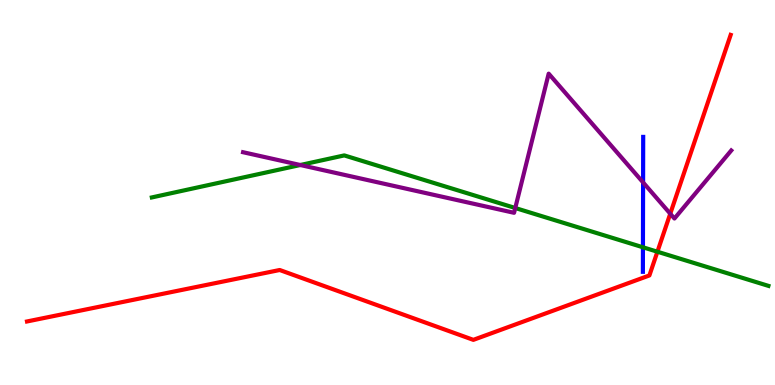[{'lines': ['blue', 'red'], 'intersections': []}, {'lines': ['green', 'red'], 'intersections': [{'x': 8.48, 'y': 3.46}]}, {'lines': ['purple', 'red'], 'intersections': [{'x': 8.65, 'y': 4.45}]}, {'lines': ['blue', 'green'], 'intersections': [{'x': 8.3, 'y': 3.58}]}, {'lines': ['blue', 'purple'], 'intersections': [{'x': 8.3, 'y': 5.26}]}, {'lines': ['green', 'purple'], 'intersections': [{'x': 3.87, 'y': 5.71}, {'x': 6.65, 'y': 4.6}]}]